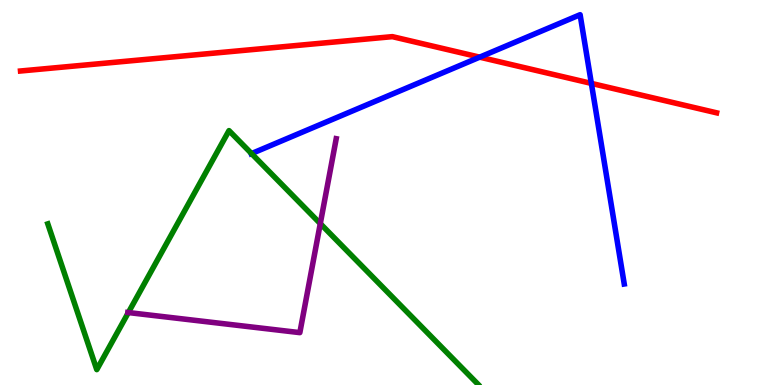[{'lines': ['blue', 'red'], 'intersections': [{'x': 6.19, 'y': 8.52}, {'x': 7.63, 'y': 7.83}]}, {'lines': ['green', 'red'], 'intersections': []}, {'lines': ['purple', 'red'], 'intersections': []}, {'lines': ['blue', 'green'], 'intersections': [{'x': 3.25, 'y': 6.01}]}, {'lines': ['blue', 'purple'], 'intersections': []}, {'lines': ['green', 'purple'], 'intersections': [{'x': 1.66, 'y': 1.88}, {'x': 4.13, 'y': 4.19}]}]